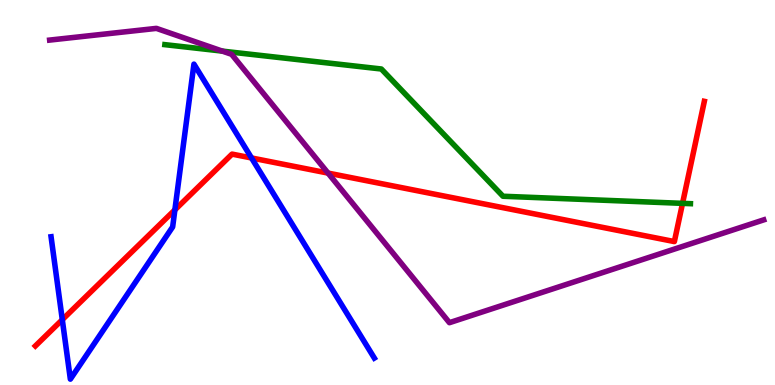[{'lines': ['blue', 'red'], 'intersections': [{'x': 0.804, 'y': 1.7}, {'x': 2.26, 'y': 4.55}, {'x': 3.25, 'y': 5.9}]}, {'lines': ['green', 'red'], 'intersections': [{'x': 8.81, 'y': 4.72}]}, {'lines': ['purple', 'red'], 'intersections': [{'x': 4.23, 'y': 5.5}]}, {'lines': ['blue', 'green'], 'intersections': []}, {'lines': ['blue', 'purple'], 'intersections': []}, {'lines': ['green', 'purple'], 'intersections': [{'x': 2.87, 'y': 8.67}]}]